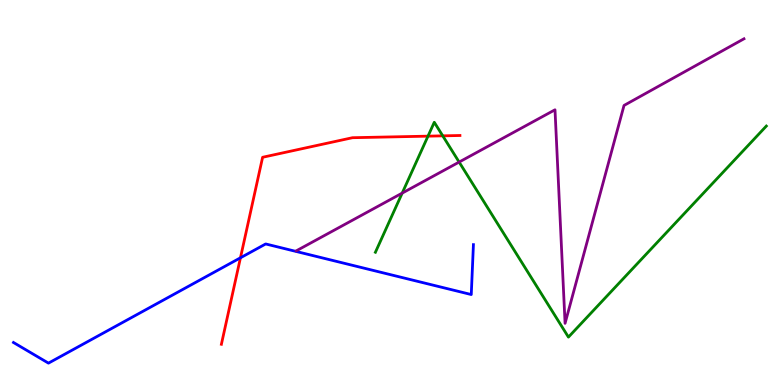[{'lines': ['blue', 'red'], 'intersections': [{'x': 3.1, 'y': 3.3}]}, {'lines': ['green', 'red'], 'intersections': [{'x': 5.52, 'y': 6.46}, {'x': 5.71, 'y': 6.47}]}, {'lines': ['purple', 'red'], 'intersections': []}, {'lines': ['blue', 'green'], 'intersections': []}, {'lines': ['blue', 'purple'], 'intersections': []}, {'lines': ['green', 'purple'], 'intersections': [{'x': 5.19, 'y': 4.98}, {'x': 5.92, 'y': 5.79}]}]